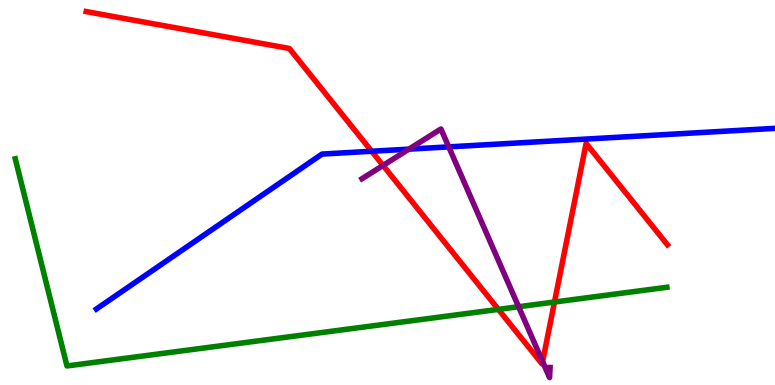[{'lines': ['blue', 'red'], 'intersections': [{'x': 4.8, 'y': 6.07}]}, {'lines': ['green', 'red'], 'intersections': [{'x': 6.43, 'y': 1.96}, {'x': 7.15, 'y': 2.16}]}, {'lines': ['purple', 'red'], 'intersections': [{'x': 4.94, 'y': 5.7}, {'x': 7.0, 'y': 0.607}]}, {'lines': ['blue', 'green'], 'intersections': []}, {'lines': ['blue', 'purple'], 'intersections': [{'x': 5.28, 'y': 6.13}, {'x': 5.79, 'y': 6.19}]}, {'lines': ['green', 'purple'], 'intersections': [{'x': 6.69, 'y': 2.03}]}]